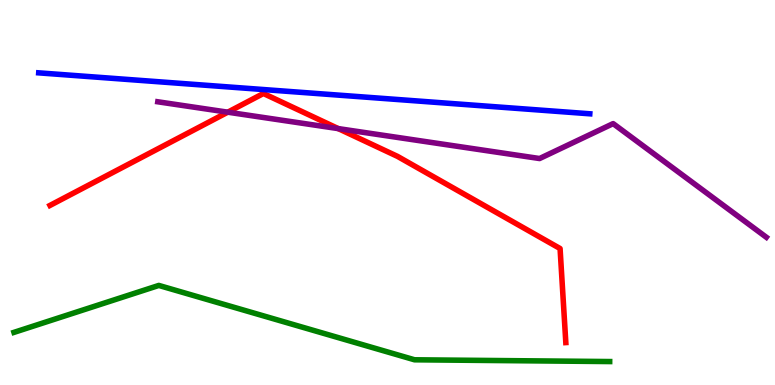[{'lines': ['blue', 'red'], 'intersections': []}, {'lines': ['green', 'red'], 'intersections': []}, {'lines': ['purple', 'red'], 'intersections': [{'x': 2.94, 'y': 7.09}, {'x': 4.37, 'y': 6.66}]}, {'lines': ['blue', 'green'], 'intersections': []}, {'lines': ['blue', 'purple'], 'intersections': []}, {'lines': ['green', 'purple'], 'intersections': []}]